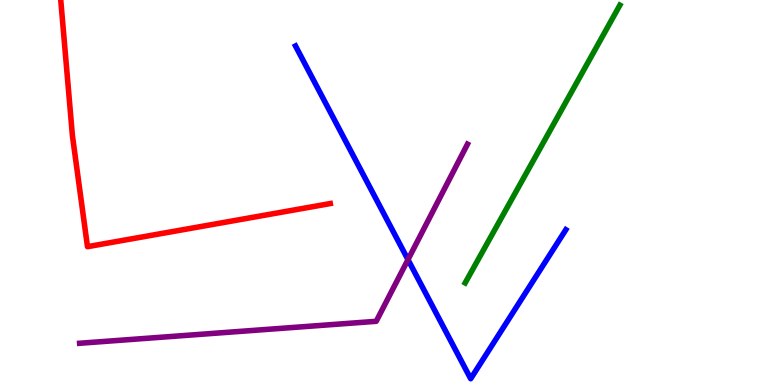[{'lines': ['blue', 'red'], 'intersections': []}, {'lines': ['green', 'red'], 'intersections': []}, {'lines': ['purple', 'red'], 'intersections': []}, {'lines': ['blue', 'green'], 'intersections': []}, {'lines': ['blue', 'purple'], 'intersections': [{'x': 5.26, 'y': 3.26}]}, {'lines': ['green', 'purple'], 'intersections': []}]